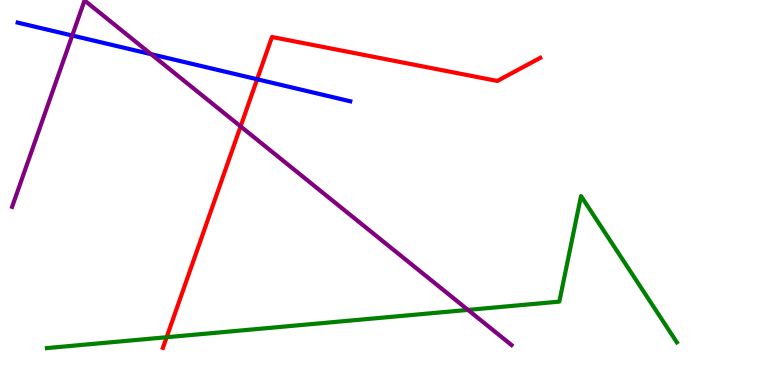[{'lines': ['blue', 'red'], 'intersections': [{'x': 3.32, 'y': 7.94}]}, {'lines': ['green', 'red'], 'intersections': [{'x': 2.15, 'y': 1.24}]}, {'lines': ['purple', 'red'], 'intersections': [{'x': 3.1, 'y': 6.72}]}, {'lines': ['blue', 'green'], 'intersections': []}, {'lines': ['blue', 'purple'], 'intersections': [{'x': 0.932, 'y': 9.08}, {'x': 1.95, 'y': 8.59}]}, {'lines': ['green', 'purple'], 'intersections': [{'x': 6.04, 'y': 1.95}]}]